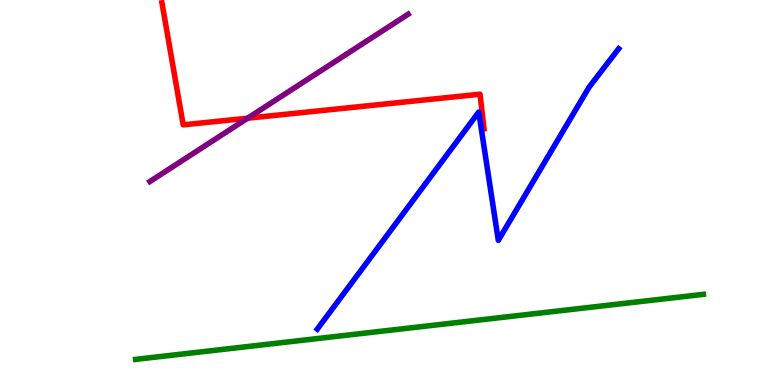[{'lines': ['blue', 'red'], 'intersections': []}, {'lines': ['green', 'red'], 'intersections': []}, {'lines': ['purple', 'red'], 'intersections': [{'x': 3.19, 'y': 6.93}]}, {'lines': ['blue', 'green'], 'intersections': []}, {'lines': ['blue', 'purple'], 'intersections': []}, {'lines': ['green', 'purple'], 'intersections': []}]